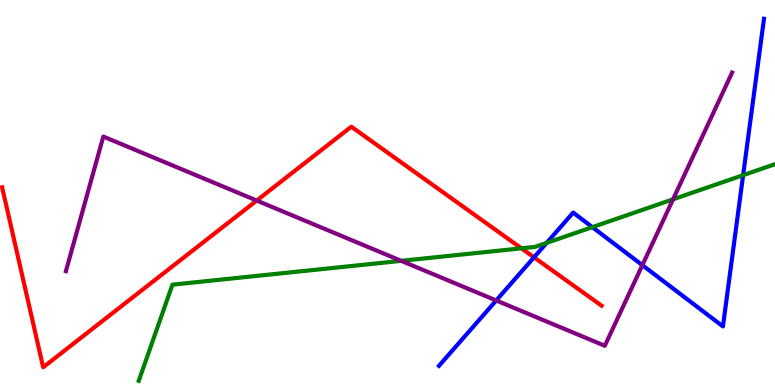[{'lines': ['blue', 'red'], 'intersections': [{'x': 6.89, 'y': 3.32}]}, {'lines': ['green', 'red'], 'intersections': [{'x': 6.73, 'y': 3.55}]}, {'lines': ['purple', 'red'], 'intersections': [{'x': 3.31, 'y': 4.79}]}, {'lines': ['blue', 'green'], 'intersections': [{'x': 7.05, 'y': 3.69}, {'x': 7.64, 'y': 4.1}, {'x': 9.59, 'y': 5.45}]}, {'lines': ['blue', 'purple'], 'intersections': [{'x': 6.4, 'y': 2.2}, {'x': 8.29, 'y': 3.11}]}, {'lines': ['green', 'purple'], 'intersections': [{'x': 5.18, 'y': 3.22}, {'x': 8.68, 'y': 4.82}]}]